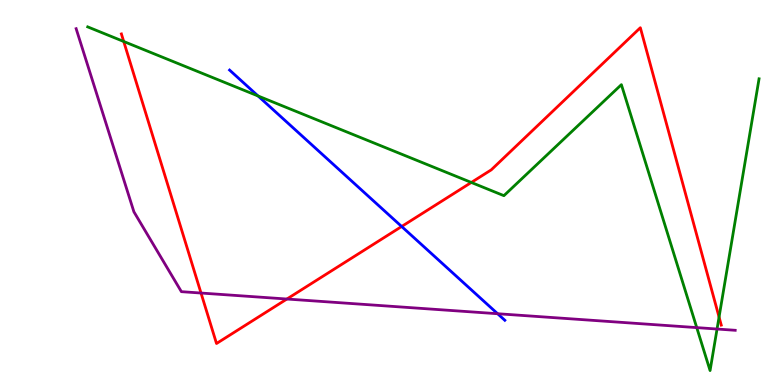[{'lines': ['blue', 'red'], 'intersections': [{'x': 5.18, 'y': 4.12}]}, {'lines': ['green', 'red'], 'intersections': [{'x': 1.6, 'y': 8.92}, {'x': 6.08, 'y': 5.26}, {'x': 9.28, 'y': 1.77}]}, {'lines': ['purple', 'red'], 'intersections': [{'x': 2.59, 'y': 2.39}, {'x': 3.7, 'y': 2.23}]}, {'lines': ['blue', 'green'], 'intersections': [{'x': 3.33, 'y': 7.51}]}, {'lines': ['blue', 'purple'], 'intersections': [{'x': 6.42, 'y': 1.85}]}, {'lines': ['green', 'purple'], 'intersections': [{'x': 8.99, 'y': 1.49}, {'x': 9.25, 'y': 1.45}]}]